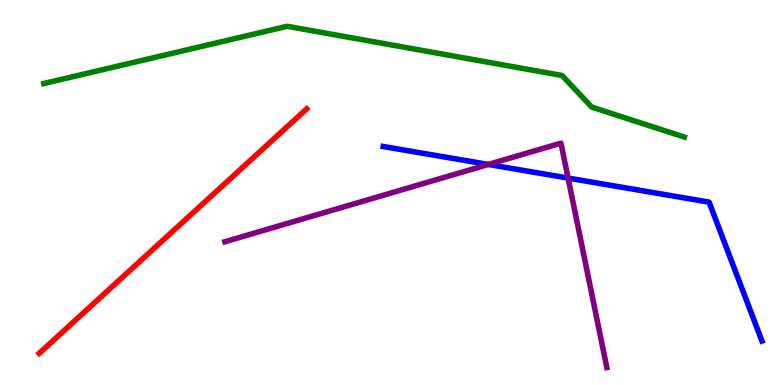[{'lines': ['blue', 'red'], 'intersections': []}, {'lines': ['green', 'red'], 'intersections': []}, {'lines': ['purple', 'red'], 'intersections': []}, {'lines': ['blue', 'green'], 'intersections': []}, {'lines': ['blue', 'purple'], 'intersections': [{'x': 6.3, 'y': 5.73}, {'x': 7.33, 'y': 5.37}]}, {'lines': ['green', 'purple'], 'intersections': []}]